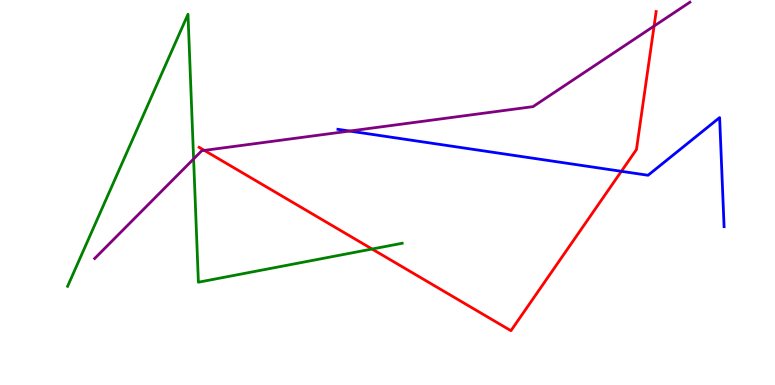[{'lines': ['blue', 'red'], 'intersections': [{'x': 8.02, 'y': 5.55}]}, {'lines': ['green', 'red'], 'intersections': [{'x': 4.8, 'y': 3.53}]}, {'lines': ['purple', 'red'], 'intersections': [{'x': 2.64, 'y': 6.09}, {'x': 8.44, 'y': 9.32}]}, {'lines': ['blue', 'green'], 'intersections': []}, {'lines': ['blue', 'purple'], 'intersections': [{'x': 4.51, 'y': 6.6}]}, {'lines': ['green', 'purple'], 'intersections': [{'x': 2.5, 'y': 5.87}]}]